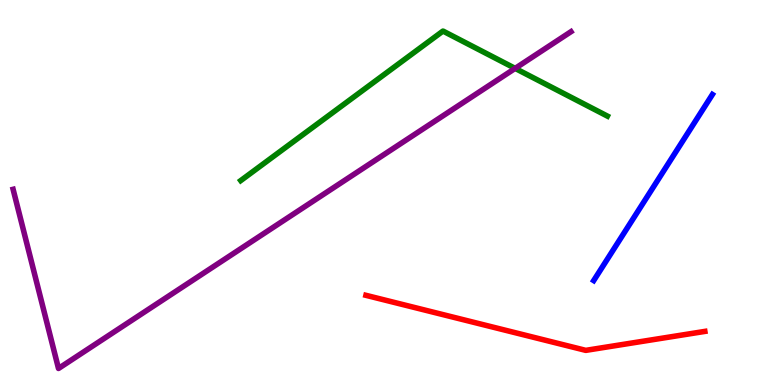[{'lines': ['blue', 'red'], 'intersections': []}, {'lines': ['green', 'red'], 'intersections': []}, {'lines': ['purple', 'red'], 'intersections': []}, {'lines': ['blue', 'green'], 'intersections': []}, {'lines': ['blue', 'purple'], 'intersections': []}, {'lines': ['green', 'purple'], 'intersections': [{'x': 6.65, 'y': 8.22}]}]